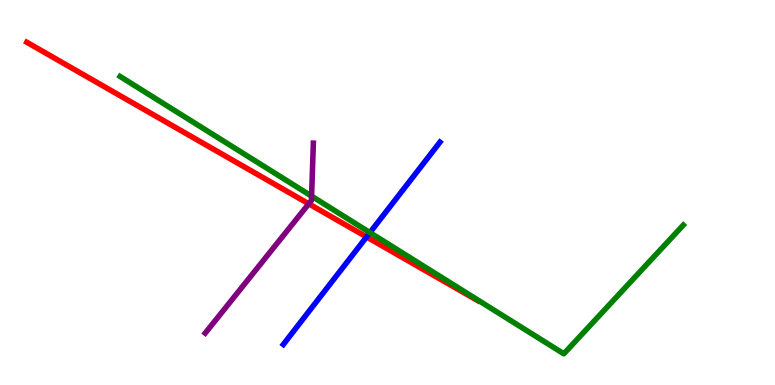[{'lines': ['blue', 'red'], 'intersections': [{'x': 4.73, 'y': 3.85}]}, {'lines': ['green', 'red'], 'intersections': []}, {'lines': ['purple', 'red'], 'intersections': [{'x': 3.98, 'y': 4.71}]}, {'lines': ['blue', 'green'], 'intersections': [{'x': 4.77, 'y': 3.96}]}, {'lines': ['blue', 'purple'], 'intersections': []}, {'lines': ['green', 'purple'], 'intersections': [{'x': 4.02, 'y': 4.91}]}]